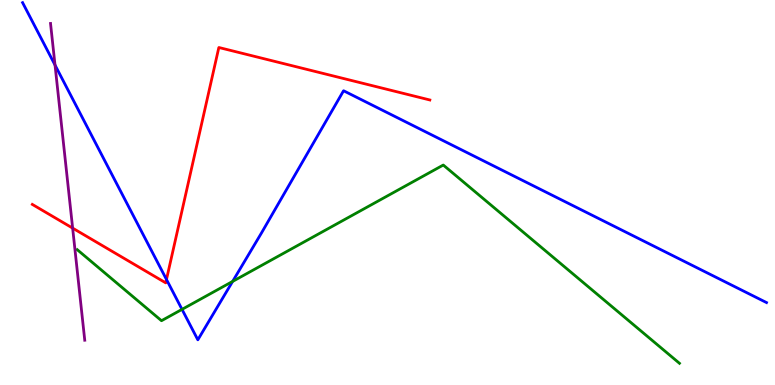[{'lines': ['blue', 'red'], 'intersections': [{'x': 2.15, 'y': 2.74}]}, {'lines': ['green', 'red'], 'intersections': []}, {'lines': ['purple', 'red'], 'intersections': [{'x': 0.937, 'y': 4.07}]}, {'lines': ['blue', 'green'], 'intersections': [{'x': 2.35, 'y': 1.96}, {'x': 3.0, 'y': 2.69}]}, {'lines': ['blue', 'purple'], 'intersections': [{'x': 0.71, 'y': 8.31}]}, {'lines': ['green', 'purple'], 'intersections': []}]